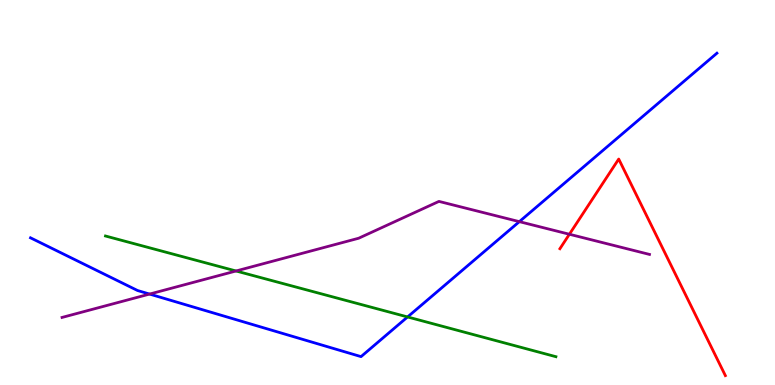[{'lines': ['blue', 'red'], 'intersections': []}, {'lines': ['green', 'red'], 'intersections': []}, {'lines': ['purple', 'red'], 'intersections': [{'x': 7.35, 'y': 3.92}]}, {'lines': ['blue', 'green'], 'intersections': [{'x': 5.26, 'y': 1.77}]}, {'lines': ['blue', 'purple'], 'intersections': [{'x': 1.93, 'y': 2.36}, {'x': 6.7, 'y': 4.24}]}, {'lines': ['green', 'purple'], 'intersections': [{'x': 3.05, 'y': 2.96}]}]